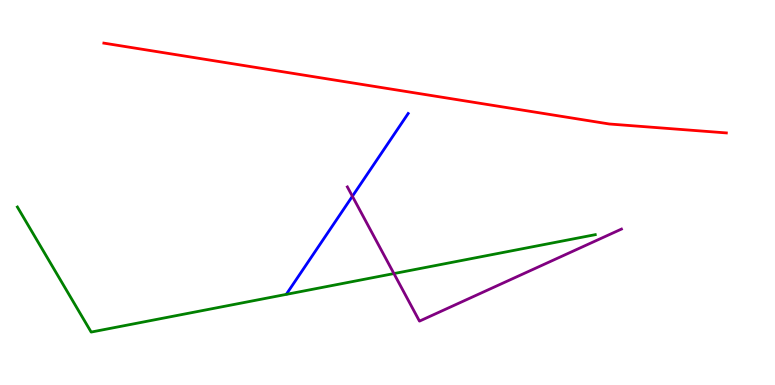[{'lines': ['blue', 'red'], 'intersections': []}, {'lines': ['green', 'red'], 'intersections': []}, {'lines': ['purple', 'red'], 'intersections': []}, {'lines': ['blue', 'green'], 'intersections': []}, {'lines': ['blue', 'purple'], 'intersections': [{'x': 4.55, 'y': 4.9}]}, {'lines': ['green', 'purple'], 'intersections': [{'x': 5.08, 'y': 2.89}]}]